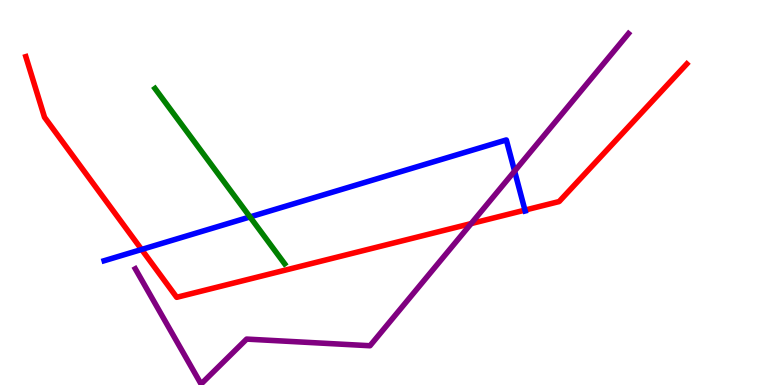[{'lines': ['blue', 'red'], 'intersections': [{'x': 1.83, 'y': 3.52}, {'x': 6.77, 'y': 4.54}]}, {'lines': ['green', 'red'], 'intersections': []}, {'lines': ['purple', 'red'], 'intersections': [{'x': 6.08, 'y': 4.19}]}, {'lines': ['blue', 'green'], 'intersections': [{'x': 3.23, 'y': 4.37}]}, {'lines': ['blue', 'purple'], 'intersections': [{'x': 6.64, 'y': 5.56}]}, {'lines': ['green', 'purple'], 'intersections': []}]